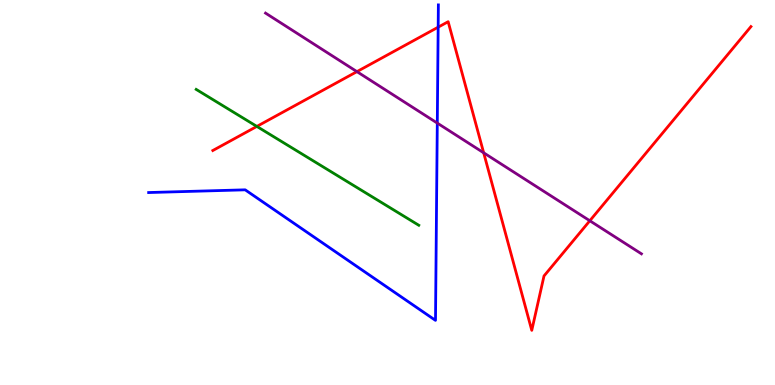[{'lines': ['blue', 'red'], 'intersections': [{'x': 5.65, 'y': 9.29}]}, {'lines': ['green', 'red'], 'intersections': [{'x': 3.31, 'y': 6.72}]}, {'lines': ['purple', 'red'], 'intersections': [{'x': 4.61, 'y': 8.14}, {'x': 6.24, 'y': 6.03}, {'x': 7.61, 'y': 4.27}]}, {'lines': ['blue', 'green'], 'intersections': []}, {'lines': ['blue', 'purple'], 'intersections': [{'x': 5.64, 'y': 6.8}]}, {'lines': ['green', 'purple'], 'intersections': []}]